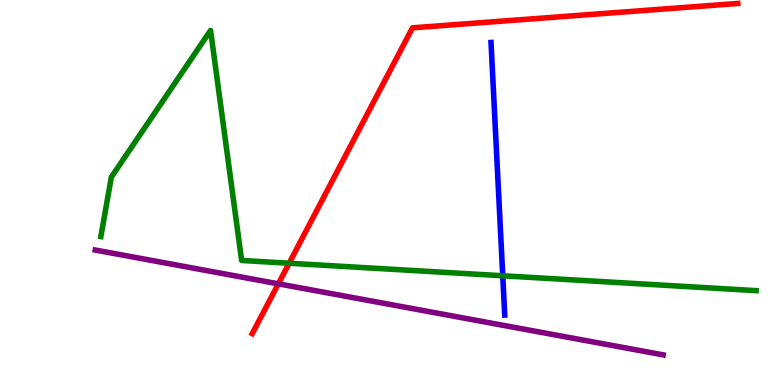[{'lines': ['blue', 'red'], 'intersections': []}, {'lines': ['green', 'red'], 'intersections': [{'x': 3.73, 'y': 3.16}]}, {'lines': ['purple', 'red'], 'intersections': [{'x': 3.59, 'y': 2.63}]}, {'lines': ['blue', 'green'], 'intersections': [{'x': 6.49, 'y': 2.84}]}, {'lines': ['blue', 'purple'], 'intersections': []}, {'lines': ['green', 'purple'], 'intersections': []}]